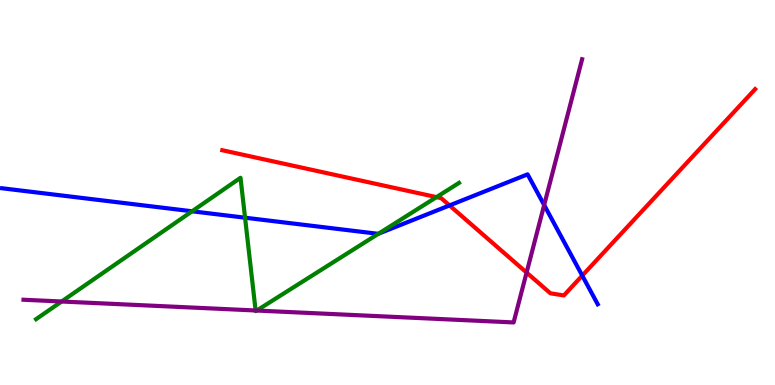[{'lines': ['blue', 'red'], 'intersections': [{'x': 5.8, 'y': 4.66}, {'x': 7.51, 'y': 2.84}]}, {'lines': ['green', 'red'], 'intersections': [{'x': 5.63, 'y': 4.88}]}, {'lines': ['purple', 'red'], 'intersections': [{'x': 6.79, 'y': 2.92}]}, {'lines': ['blue', 'green'], 'intersections': [{'x': 2.48, 'y': 4.51}, {'x': 3.16, 'y': 4.35}, {'x': 4.88, 'y': 3.93}]}, {'lines': ['blue', 'purple'], 'intersections': [{'x': 7.02, 'y': 4.67}]}, {'lines': ['green', 'purple'], 'intersections': [{'x': 0.795, 'y': 2.17}, {'x': 3.3, 'y': 1.94}, {'x': 3.31, 'y': 1.93}]}]